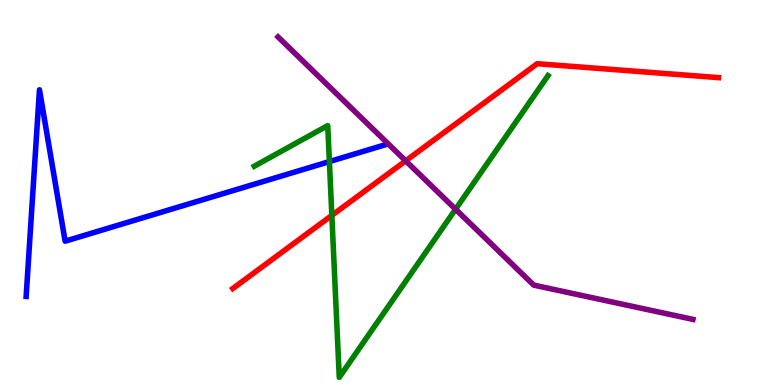[{'lines': ['blue', 'red'], 'intersections': []}, {'lines': ['green', 'red'], 'intersections': [{'x': 4.28, 'y': 4.41}]}, {'lines': ['purple', 'red'], 'intersections': [{'x': 5.23, 'y': 5.82}]}, {'lines': ['blue', 'green'], 'intersections': [{'x': 4.25, 'y': 5.8}]}, {'lines': ['blue', 'purple'], 'intersections': []}, {'lines': ['green', 'purple'], 'intersections': [{'x': 5.88, 'y': 4.57}]}]